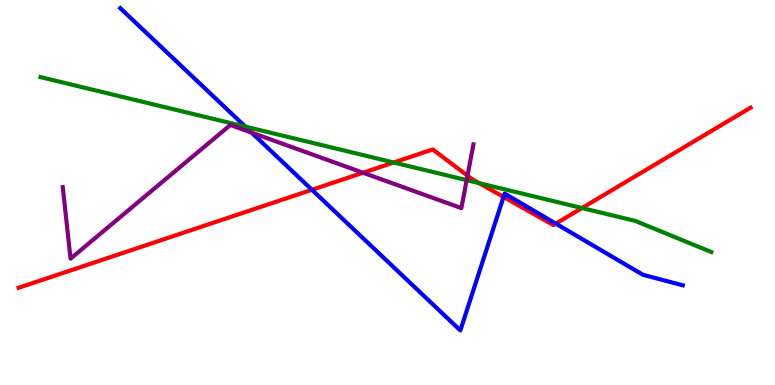[{'lines': ['blue', 'red'], 'intersections': [{'x': 4.03, 'y': 5.07}, {'x': 6.5, 'y': 4.89}, {'x': 7.17, 'y': 4.19}]}, {'lines': ['green', 'red'], 'intersections': [{'x': 5.08, 'y': 5.78}, {'x': 6.18, 'y': 5.24}, {'x': 7.51, 'y': 4.6}]}, {'lines': ['purple', 'red'], 'intersections': [{'x': 4.68, 'y': 5.51}, {'x': 6.03, 'y': 5.44}]}, {'lines': ['blue', 'green'], 'intersections': [{'x': 3.16, 'y': 6.71}]}, {'lines': ['blue', 'purple'], 'intersections': [{'x': 3.25, 'y': 6.55}]}, {'lines': ['green', 'purple'], 'intersections': [{'x': 6.02, 'y': 5.32}]}]